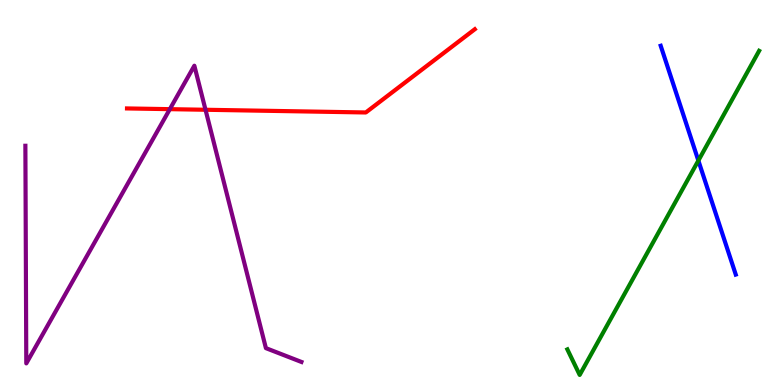[{'lines': ['blue', 'red'], 'intersections': []}, {'lines': ['green', 'red'], 'intersections': []}, {'lines': ['purple', 'red'], 'intersections': [{'x': 2.19, 'y': 7.16}, {'x': 2.65, 'y': 7.15}]}, {'lines': ['blue', 'green'], 'intersections': [{'x': 9.01, 'y': 5.83}]}, {'lines': ['blue', 'purple'], 'intersections': []}, {'lines': ['green', 'purple'], 'intersections': []}]